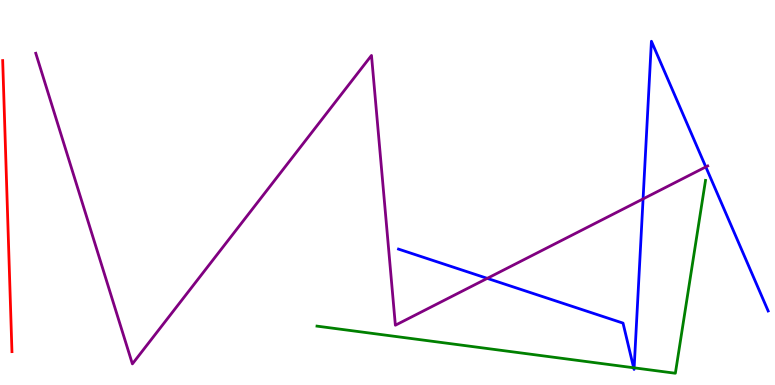[{'lines': ['blue', 'red'], 'intersections': []}, {'lines': ['green', 'red'], 'intersections': []}, {'lines': ['purple', 'red'], 'intersections': []}, {'lines': ['blue', 'green'], 'intersections': [{'x': 8.18, 'y': 0.448}, {'x': 8.18, 'y': 0.446}]}, {'lines': ['blue', 'purple'], 'intersections': [{'x': 6.29, 'y': 2.77}, {'x': 8.3, 'y': 4.83}, {'x': 9.11, 'y': 5.66}]}, {'lines': ['green', 'purple'], 'intersections': []}]